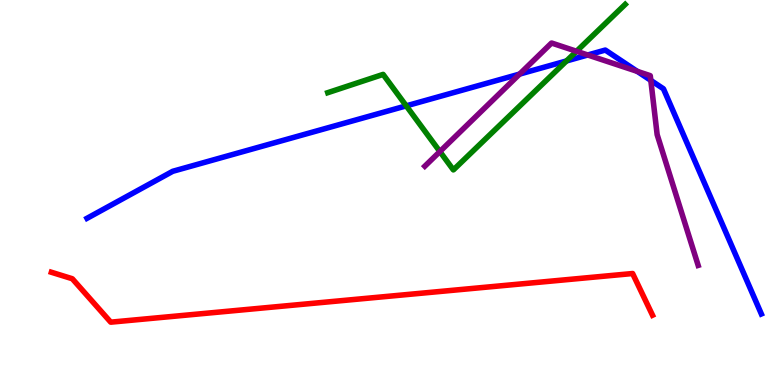[{'lines': ['blue', 'red'], 'intersections': []}, {'lines': ['green', 'red'], 'intersections': []}, {'lines': ['purple', 'red'], 'intersections': []}, {'lines': ['blue', 'green'], 'intersections': [{'x': 5.24, 'y': 7.25}, {'x': 7.31, 'y': 8.42}]}, {'lines': ['blue', 'purple'], 'intersections': [{'x': 6.7, 'y': 8.08}, {'x': 7.58, 'y': 8.57}, {'x': 8.22, 'y': 8.15}, {'x': 8.4, 'y': 7.91}]}, {'lines': ['green', 'purple'], 'intersections': [{'x': 5.68, 'y': 6.06}, {'x': 7.44, 'y': 8.67}]}]